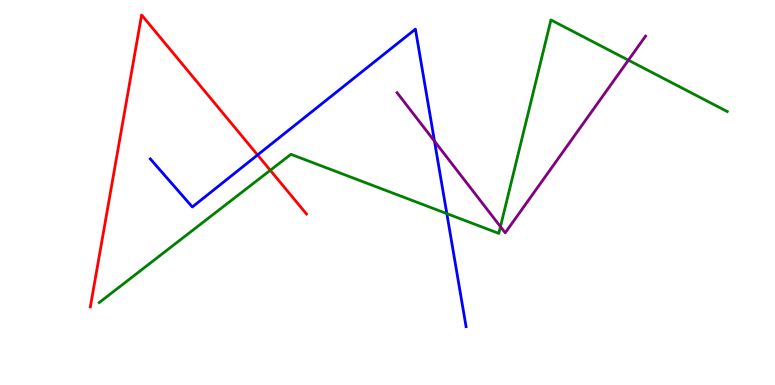[{'lines': ['blue', 'red'], 'intersections': [{'x': 3.32, 'y': 5.97}]}, {'lines': ['green', 'red'], 'intersections': [{'x': 3.49, 'y': 5.58}]}, {'lines': ['purple', 'red'], 'intersections': []}, {'lines': ['blue', 'green'], 'intersections': [{'x': 5.77, 'y': 4.45}]}, {'lines': ['blue', 'purple'], 'intersections': [{'x': 5.61, 'y': 6.33}]}, {'lines': ['green', 'purple'], 'intersections': [{'x': 6.46, 'y': 4.11}, {'x': 8.11, 'y': 8.44}]}]